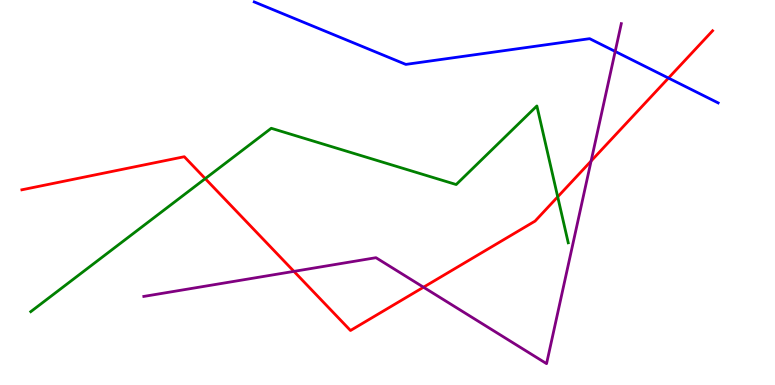[{'lines': ['blue', 'red'], 'intersections': [{'x': 8.63, 'y': 7.97}]}, {'lines': ['green', 'red'], 'intersections': [{'x': 2.65, 'y': 5.36}, {'x': 7.2, 'y': 4.89}]}, {'lines': ['purple', 'red'], 'intersections': [{'x': 3.79, 'y': 2.95}, {'x': 5.46, 'y': 2.54}, {'x': 7.63, 'y': 5.82}]}, {'lines': ['blue', 'green'], 'intersections': []}, {'lines': ['blue', 'purple'], 'intersections': [{'x': 7.94, 'y': 8.66}]}, {'lines': ['green', 'purple'], 'intersections': []}]